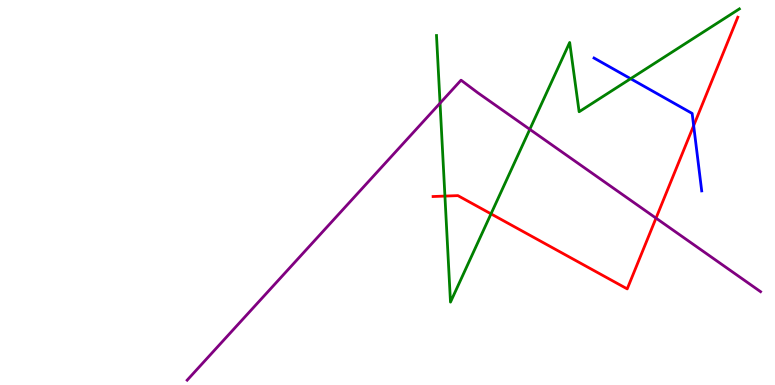[{'lines': ['blue', 'red'], 'intersections': [{'x': 8.95, 'y': 6.74}]}, {'lines': ['green', 'red'], 'intersections': [{'x': 5.74, 'y': 4.91}, {'x': 6.34, 'y': 4.45}]}, {'lines': ['purple', 'red'], 'intersections': [{'x': 8.46, 'y': 4.33}]}, {'lines': ['blue', 'green'], 'intersections': [{'x': 8.14, 'y': 7.96}]}, {'lines': ['blue', 'purple'], 'intersections': []}, {'lines': ['green', 'purple'], 'intersections': [{'x': 5.68, 'y': 7.32}, {'x': 6.84, 'y': 6.64}]}]